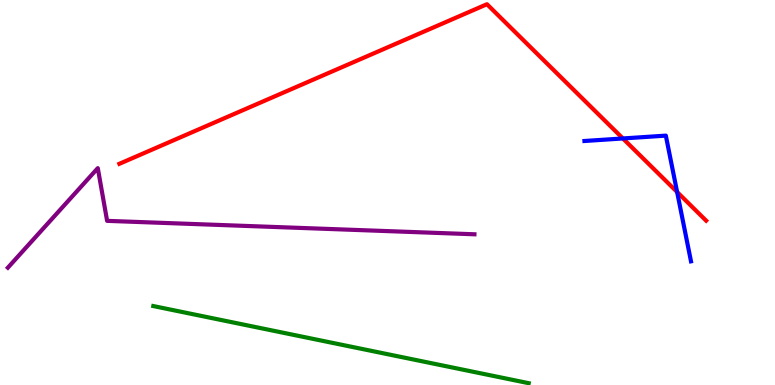[{'lines': ['blue', 'red'], 'intersections': [{'x': 8.04, 'y': 6.4}, {'x': 8.74, 'y': 5.01}]}, {'lines': ['green', 'red'], 'intersections': []}, {'lines': ['purple', 'red'], 'intersections': []}, {'lines': ['blue', 'green'], 'intersections': []}, {'lines': ['blue', 'purple'], 'intersections': []}, {'lines': ['green', 'purple'], 'intersections': []}]